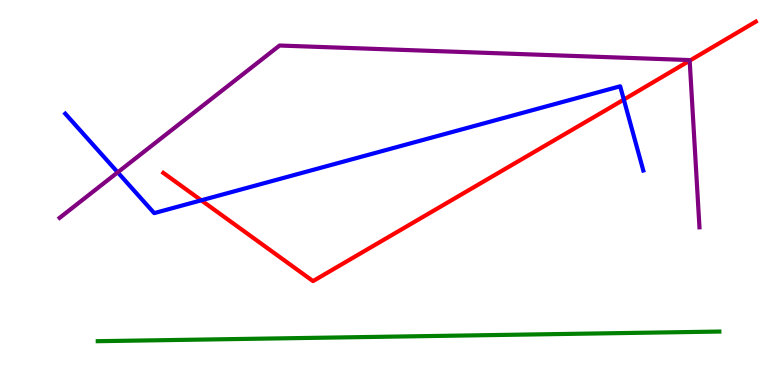[{'lines': ['blue', 'red'], 'intersections': [{'x': 2.6, 'y': 4.8}, {'x': 8.05, 'y': 7.41}]}, {'lines': ['green', 'red'], 'intersections': []}, {'lines': ['purple', 'red'], 'intersections': [{'x': 8.9, 'y': 8.42}]}, {'lines': ['blue', 'green'], 'intersections': []}, {'lines': ['blue', 'purple'], 'intersections': [{'x': 1.52, 'y': 5.52}]}, {'lines': ['green', 'purple'], 'intersections': []}]